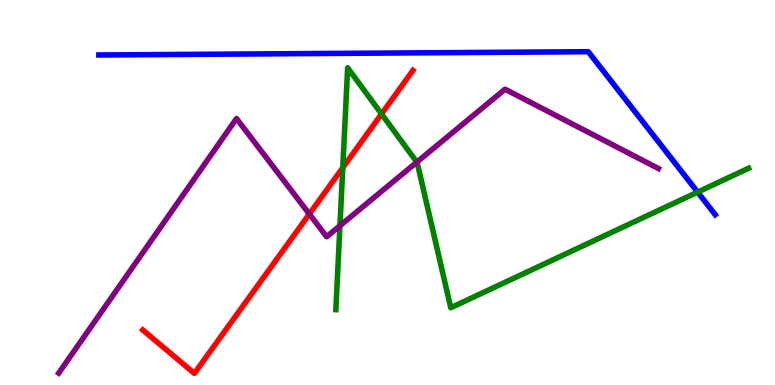[{'lines': ['blue', 'red'], 'intersections': []}, {'lines': ['green', 'red'], 'intersections': [{'x': 4.42, 'y': 5.64}, {'x': 4.92, 'y': 7.04}]}, {'lines': ['purple', 'red'], 'intersections': [{'x': 3.99, 'y': 4.44}]}, {'lines': ['blue', 'green'], 'intersections': [{'x': 9.0, 'y': 5.01}]}, {'lines': ['blue', 'purple'], 'intersections': []}, {'lines': ['green', 'purple'], 'intersections': [{'x': 4.39, 'y': 4.14}, {'x': 5.38, 'y': 5.79}]}]